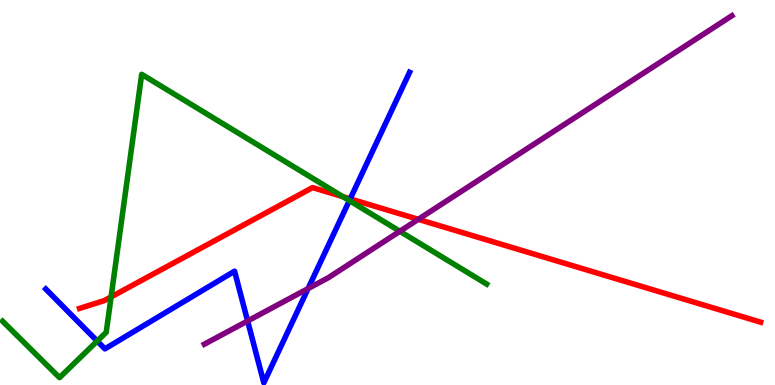[{'lines': ['blue', 'red'], 'intersections': [{'x': 4.52, 'y': 4.83}]}, {'lines': ['green', 'red'], 'intersections': [{'x': 1.43, 'y': 2.29}, {'x': 4.43, 'y': 4.89}]}, {'lines': ['purple', 'red'], 'intersections': [{'x': 5.4, 'y': 4.3}]}, {'lines': ['blue', 'green'], 'intersections': [{'x': 1.25, 'y': 1.14}, {'x': 4.51, 'y': 4.79}]}, {'lines': ['blue', 'purple'], 'intersections': [{'x': 3.2, 'y': 1.66}, {'x': 3.98, 'y': 2.5}]}, {'lines': ['green', 'purple'], 'intersections': [{'x': 5.16, 'y': 3.99}]}]